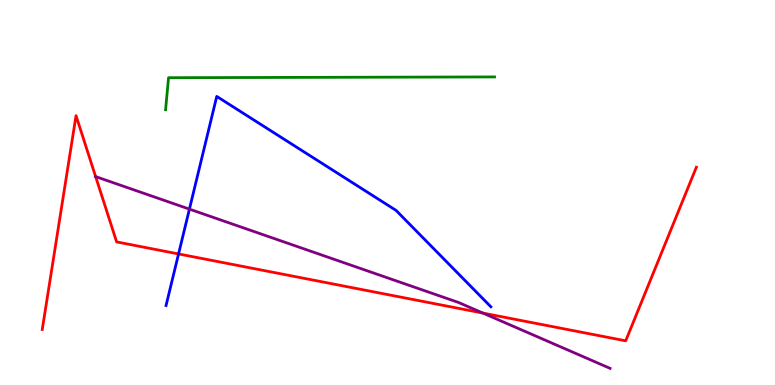[{'lines': ['blue', 'red'], 'intersections': [{'x': 2.3, 'y': 3.4}]}, {'lines': ['green', 'red'], 'intersections': []}, {'lines': ['purple', 'red'], 'intersections': [{'x': 1.23, 'y': 5.41}, {'x': 6.23, 'y': 1.87}]}, {'lines': ['blue', 'green'], 'intersections': []}, {'lines': ['blue', 'purple'], 'intersections': [{'x': 2.44, 'y': 4.57}]}, {'lines': ['green', 'purple'], 'intersections': []}]